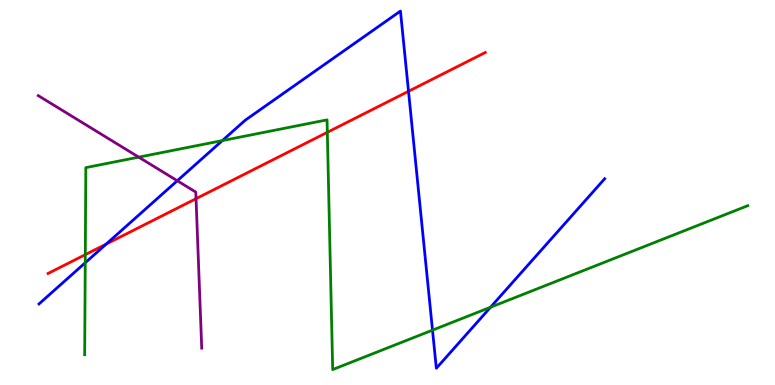[{'lines': ['blue', 'red'], 'intersections': [{'x': 1.37, 'y': 3.66}, {'x': 5.27, 'y': 7.63}]}, {'lines': ['green', 'red'], 'intersections': [{'x': 1.1, 'y': 3.39}, {'x': 4.22, 'y': 6.56}]}, {'lines': ['purple', 'red'], 'intersections': [{'x': 2.53, 'y': 4.84}]}, {'lines': ['blue', 'green'], 'intersections': [{'x': 1.1, 'y': 3.18}, {'x': 2.87, 'y': 6.35}, {'x': 5.58, 'y': 1.42}, {'x': 6.33, 'y': 2.02}]}, {'lines': ['blue', 'purple'], 'intersections': [{'x': 2.29, 'y': 5.31}]}, {'lines': ['green', 'purple'], 'intersections': [{'x': 1.79, 'y': 5.92}]}]